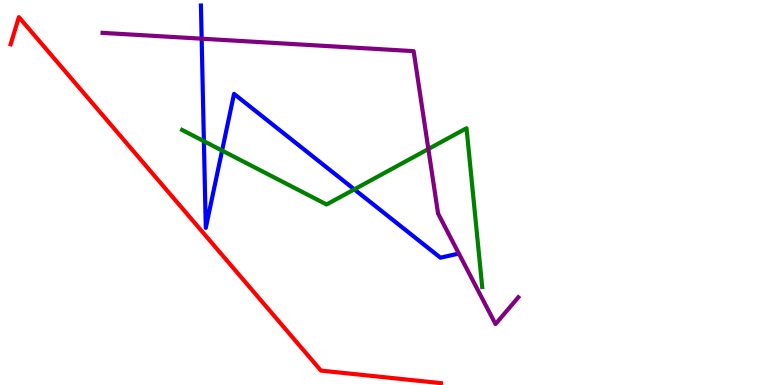[{'lines': ['blue', 'red'], 'intersections': []}, {'lines': ['green', 'red'], 'intersections': []}, {'lines': ['purple', 'red'], 'intersections': []}, {'lines': ['blue', 'green'], 'intersections': [{'x': 2.63, 'y': 6.33}, {'x': 2.87, 'y': 6.09}, {'x': 4.57, 'y': 5.08}]}, {'lines': ['blue', 'purple'], 'intersections': [{'x': 2.6, 'y': 9.0}]}, {'lines': ['green', 'purple'], 'intersections': [{'x': 5.53, 'y': 6.13}]}]